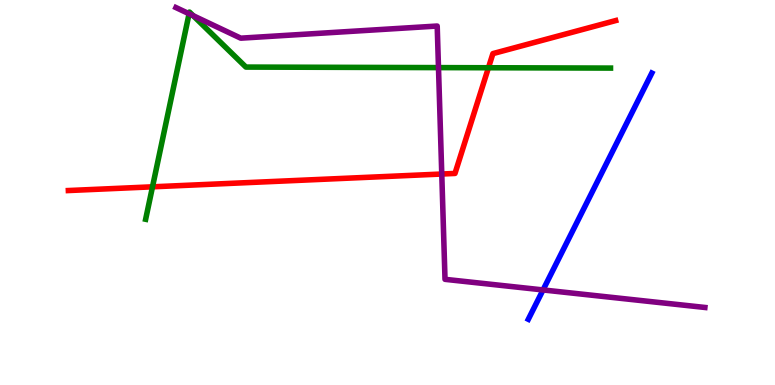[{'lines': ['blue', 'red'], 'intersections': []}, {'lines': ['green', 'red'], 'intersections': [{'x': 1.97, 'y': 5.15}, {'x': 6.3, 'y': 8.24}]}, {'lines': ['purple', 'red'], 'intersections': [{'x': 5.7, 'y': 5.48}]}, {'lines': ['blue', 'green'], 'intersections': []}, {'lines': ['blue', 'purple'], 'intersections': [{'x': 7.01, 'y': 2.47}]}, {'lines': ['green', 'purple'], 'intersections': [{'x': 2.44, 'y': 9.64}, {'x': 2.49, 'y': 9.59}, {'x': 5.66, 'y': 8.24}]}]